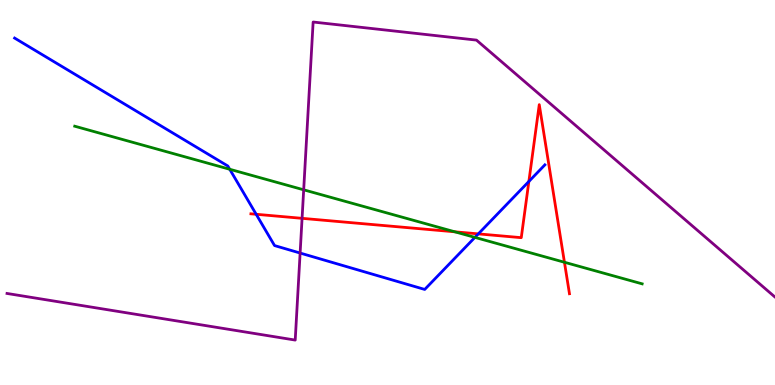[{'lines': ['blue', 'red'], 'intersections': [{'x': 3.31, 'y': 4.43}, {'x': 6.17, 'y': 3.93}, {'x': 6.82, 'y': 5.29}]}, {'lines': ['green', 'red'], 'intersections': [{'x': 5.87, 'y': 3.98}, {'x': 7.28, 'y': 3.19}]}, {'lines': ['purple', 'red'], 'intersections': [{'x': 3.9, 'y': 4.33}]}, {'lines': ['blue', 'green'], 'intersections': [{'x': 2.96, 'y': 5.6}, {'x': 6.13, 'y': 3.83}]}, {'lines': ['blue', 'purple'], 'intersections': [{'x': 3.87, 'y': 3.43}]}, {'lines': ['green', 'purple'], 'intersections': [{'x': 3.92, 'y': 5.07}]}]